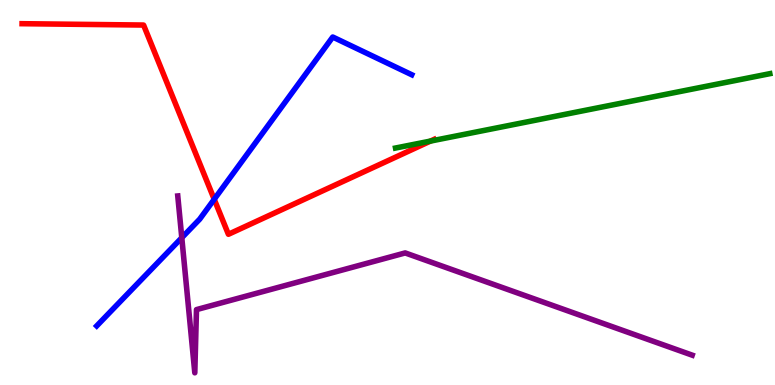[{'lines': ['blue', 'red'], 'intersections': [{'x': 2.76, 'y': 4.82}]}, {'lines': ['green', 'red'], 'intersections': [{'x': 5.55, 'y': 6.34}]}, {'lines': ['purple', 'red'], 'intersections': []}, {'lines': ['blue', 'green'], 'intersections': []}, {'lines': ['blue', 'purple'], 'intersections': [{'x': 2.35, 'y': 3.83}]}, {'lines': ['green', 'purple'], 'intersections': []}]